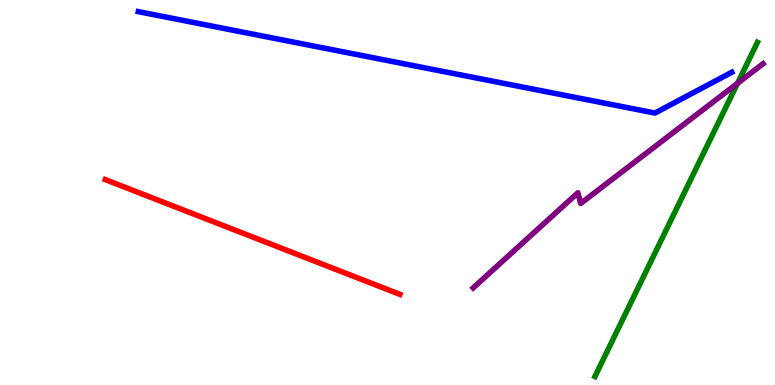[{'lines': ['blue', 'red'], 'intersections': []}, {'lines': ['green', 'red'], 'intersections': []}, {'lines': ['purple', 'red'], 'intersections': []}, {'lines': ['blue', 'green'], 'intersections': []}, {'lines': ['blue', 'purple'], 'intersections': []}, {'lines': ['green', 'purple'], 'intersections': [{'x': 9.52, 'y': 7.84}]}]